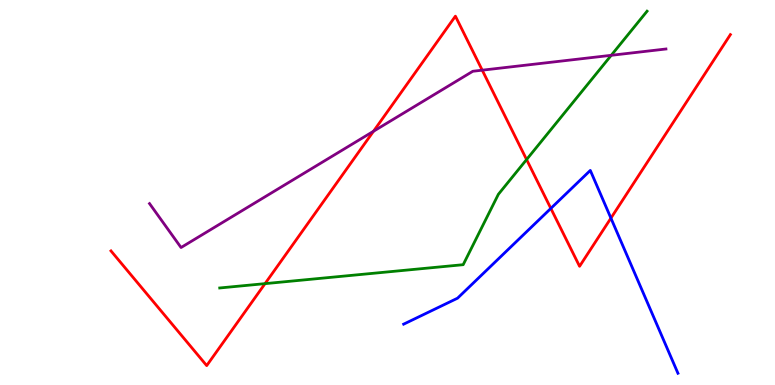[{'lines': ['blue', 'red'], 'intersections': [{'x': 7.11, 'y': 4.59}, {'x': 7.88, 'y': 4.33}]}, {'lines': ['green', 'red'], 'intersections': [{'x': 3.42, 'y': 2.63}, {'x': 6.79, 'y': 5.86}]}, {'lines': ['purple', 'red'], 'intersections': [{'x': 4.82, 'y': 6.59}, {'x': 6.22, 'y': 8.18}]}, {'lines': ['blue', 'green'], 'intersections': []}, {'lines': ['blue', 'purple'], 'intersections': []}, {'lines': ['green', 'purple'], 'intersections': [{'x': 7.89, 'y': 8.56}]}]